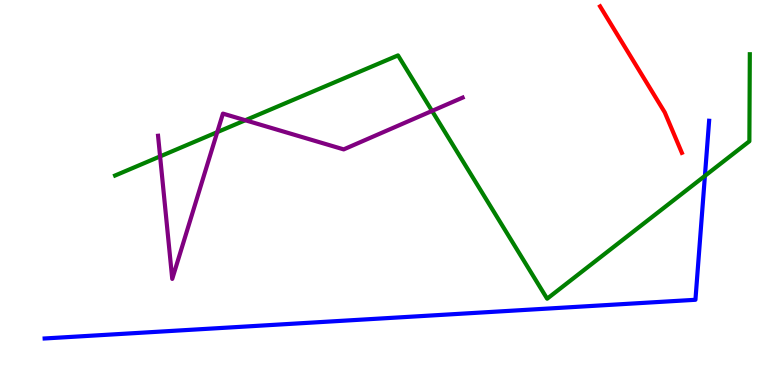[{'lines': ['blue', 'red'], 'intersections': []}, {'lines': ['green', 'red'], 'intersections': []}, {'lines': ['purple', 'red'], 'intersections': []}, {'lines': ['blue', 'green'], 'intersections': [{'x': 9.1, 'y': 5.43}]}, {'lines': ['blue', 'purple'], 'intersections': []}, {'lines': ['green', 'purple'], 'intersections': [{'x': 2.07, 'y': 5.94}, {'x': 2.8, 'y': 6.57}, {'x': 3.17, 'y': 6.88}, {'x': 5.57, 'y': 7.12}]}]